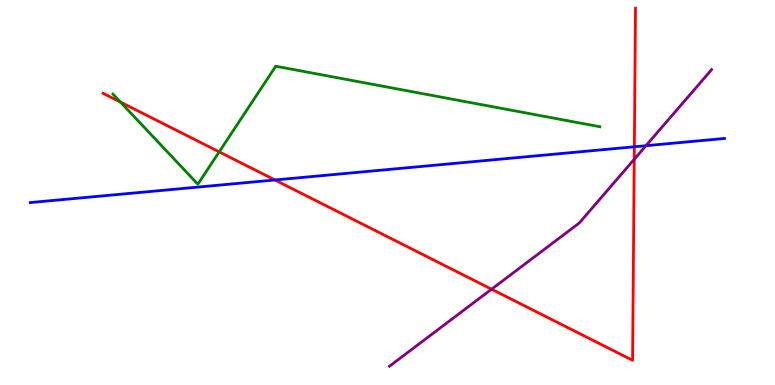[{'lines': ['blue', 'red'], 'intersections': [{'x': 3.55, 'y': 5.33}, {'x': 8.19, 'y': 6.19}]}, {'lines': ['green', 'red'], 'intersections': [{'x': 1.55, 'y': 7.35}, {'x': 2.83, 'y': 6.06}]}, {'lines': ['purple', 'red'], 'intersections': [{'x': 6.34, 'y': 2.49}, {'x': 8.18, 'y': 5.86}]}, {'lines': ['blue', 'green'], 'intersections': []}, {'lines': ['blue', 'purple'], 'intersections': [{'x': 8.33, 'y': 6.22}]}, {'lines': ['green', 'purple'], 'intersections': []}]